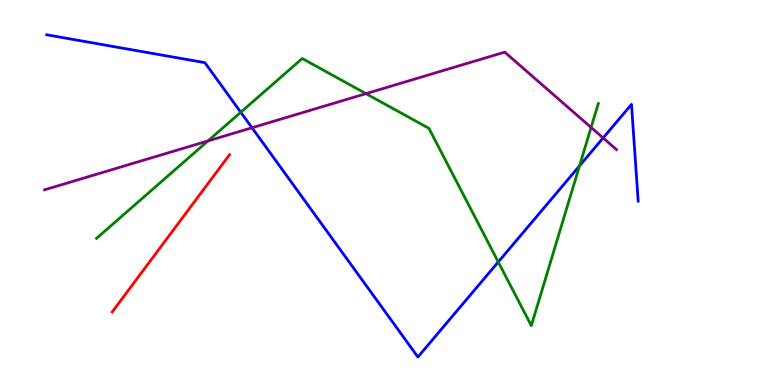[{'lines': ['blue', 'red'], 'intersections': []}, {'lines': ['green', 'red'], 'intersections': []}, {'lines': ['purple', 'red'], 'intersections': []}, {'lines': ['blue', 'green'], 'intersections': [{'x': 3.11, 'y': 7.08}, {'x': 6.43, 'y': 3.2}, {'x': 7.48, 'y': 5.69}]}, {'lines': ['blue', 'purple'], 'intersections': [{'x': 3.25, 'y': 6.68}, {'x': 7.78, 'y': 6.42}]}, {'lines': ['green', 'purple'], 'intersections': [{'x': 2.68, 'y': 6.34}, {'x': 4.72, 'y': 7.57}, {'x': 7.63, 'y': 6.69}]}]